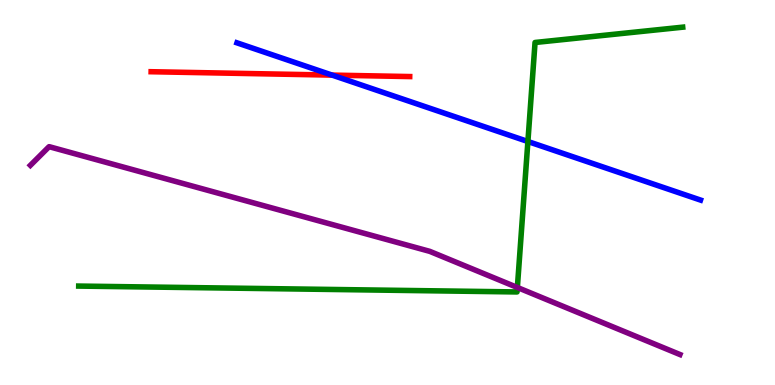[{'lines': ['blue', 'red'], 'intersections': [{'x': 4.29, 'y': 8.05}]}, {'lines': ['green', 'red'], 'intersections': []}, {'lines': ['purple', 'red'], 'intersections': []}, {'lines': ['blue', 'green'], 'intersections': [{'x': 6.81, 'y': 6.32}]}, {'lines': ['blue', 'purple'], 'intersections': []}, {'lines': ['green', 'purple'], 'intersections': [{'x': 6.68, 'y': 2.53}]}]